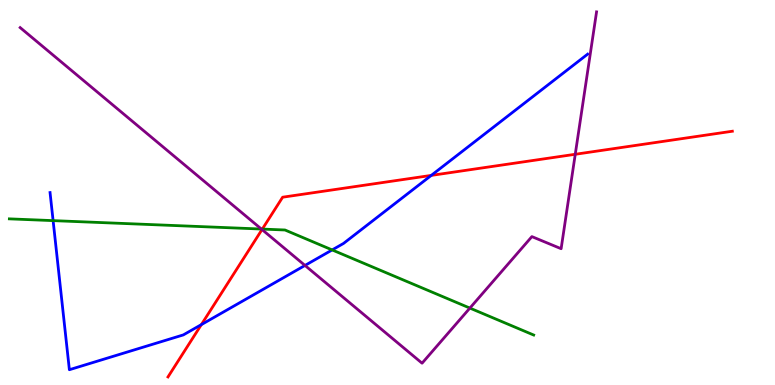[{'lines': ['blue', 'red'], 'intersections': [{'x': 2.6, 'y': 1.57}, {'x': 5.56, 'y': 5.44}]}, {'lines': ['green', 'red'], 'intersections': [{'x': 3.38, 'y': 4.05}]}, {'lines': ['purple', 'red'], 'intersections': [{'x': 3.38, 'y': 4.04}, {'x': 7.42, 'y': 5.99}]}, {'lines': ['blue', 'green'], 'intersections': [{'x': 0.685, 'y': 4.27}, {'x': 4.29, 'y': 3.51}]}, {'lines': ['blue', 'purple'], 'intersections': [{'x': 3.94, 'y': 3.11}]}, {'lines': ['green', 'purple'], 'intersections': [{'x': 3.37, 'y': 4.05}, {'x': 6.06, 'y': 2.0}]}]